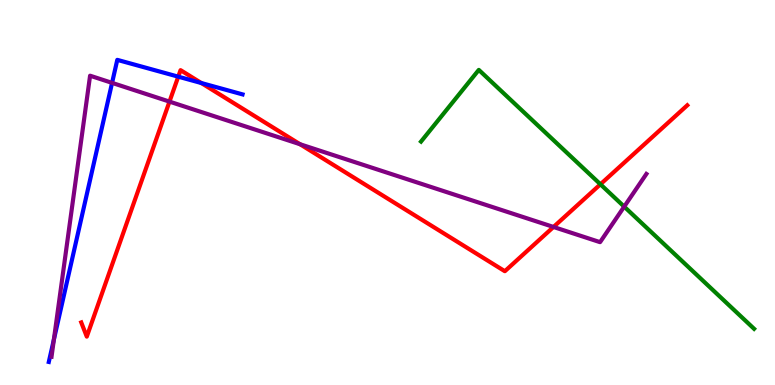[{'lines': ['blue', 'red'], 'intersections': [{'x': 2.3, 'y': 8.01}, {'x': 2.6, 'y': 7.84}]}, {'lines': ['green', 'red'], 'intersections': [{'x': 7.75, 'y': 5.21}]}, {'lines': ['purple', 'red'], 'intersections': [{'x': 2.19, 'y': 7.36}, {'x': 3.87, 'y': 6.25}, {'x': 7.14, 'y': 4.1}]}, {'lines': ['blue', 'green'], 'intersections': []}, {'lines': ['blue', 'purple'], 'intersections': [{'x': 0.695, 'y': 1.18}, {'x': 1.45, 'y': 7.85}]}, {'lines': ['green', 'purple'], 'intersections': [{'x': 8.05, 'y': 4.63}]}]